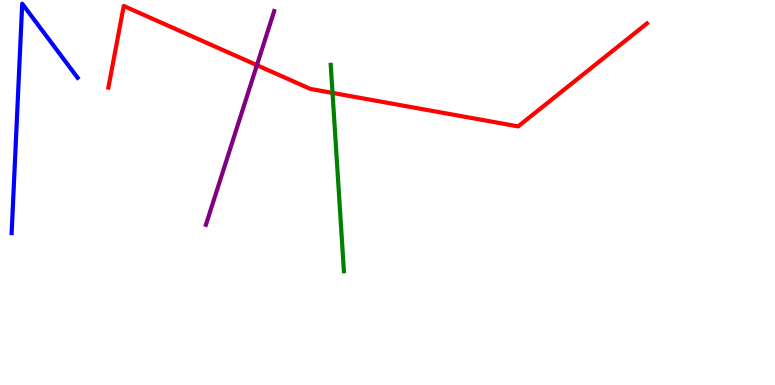[{'lines': ['blue', 'red'], 'intersections': []}, {'lines': ['green', 'red'], 'intersections': [{'x': 4.29, 'y': 7.59}]}, {'lines': ['purple', 'red'], 'intersections': [{'x': 3.31, 'y': 8.31}]}, {'lines': ['blue', 'green'], 'intersections': []}, {'lines': ['blue', 'purple'], 'intersections': []}, {'lines': ['green', 'purple'], 'intersections': []}]